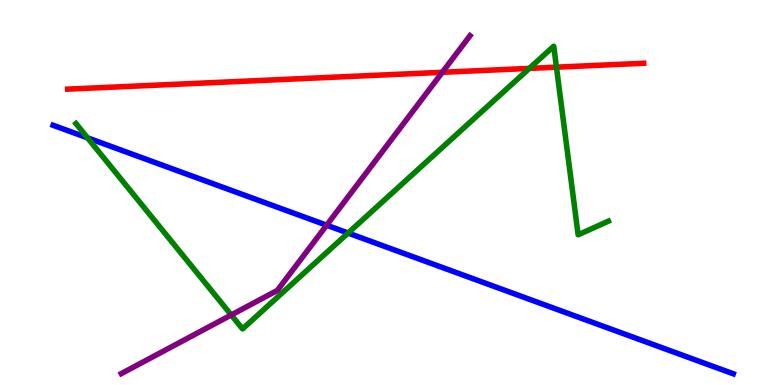[{'lines': ['blue', 'red'], 'intersections': []}, {'lines': ['green', 'red'], 'intersections': [{'x': 6.83, 'y': 8.22}, {'x': 7.18, 'y': 8.26}]}, {'lines': ['purple', 'red'], 'intersections': [{'x': 5.71, 'y': 8.12}]}, {'lines': ['blue', 'green'], 'intersections': [{'x': 1.13, 'y': 6.42}, {'x': 4.49, 'y': 3.95}]}, {'lines': ['blue', 'purple'], 'intersections': [{'x': 4.21, 'y': 4.15}]}, {'lines': ['green', 'purple'], 'intersections': [{'x': 2.98, 'y': 1.82}]}]